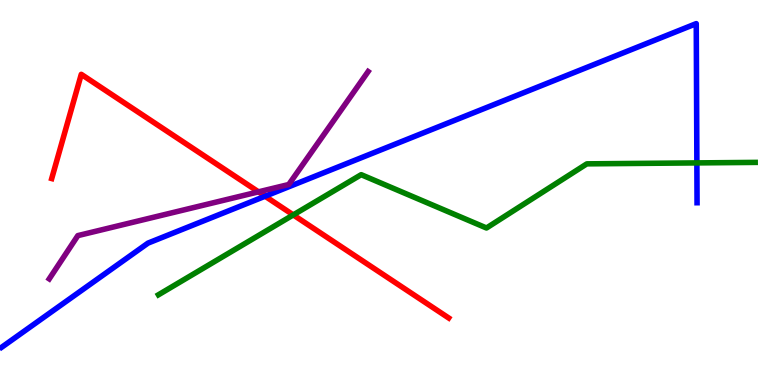[{'lines': ['blue', 'red'], 'intersections': [{'x': 3.42, 'y': 4.9}]}, {'lines': ['green', 'red'], 'intersections': [{'x': 3.78, 'y': 4.42}]}, {'lines': ['purple', 'red'], 'intersections': [{'x': 3.34, 'y': 5.02}]}, {'lines': ['blue', 'green'], 'intersections': [{'x': 8.99, 'y': 5.77}]}, {'lines': ['blue', 'purple'], 'intersections': []}, {'lines': ['green', 'purple'], 'intersections': []}]